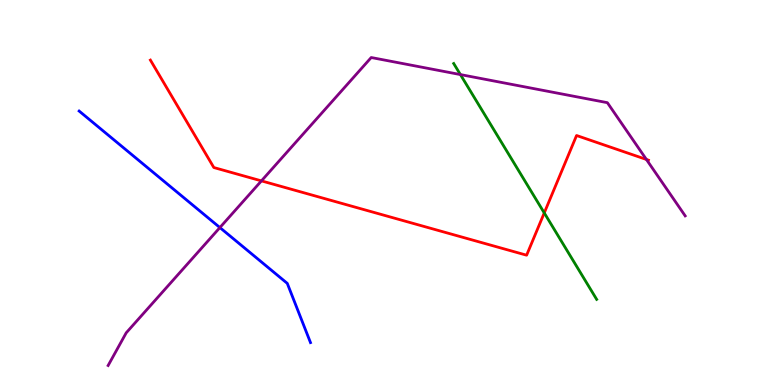[{'lines': ['blue', 'red'], 'intersections': []}, {'lines': ['green', 'red'], 'intersections': [{'x': 7.02, 'y': 4.47}]}, {'lines': ['purple', 'red'], 'intersections': [{'x': 3.37, 'y': 5.3}, {'x': 8.34, 'y': 5.86}]}, {'lines': ['blue', 'green'], 'intersections': []}, {'lines': ['blue', 'purple'], 'intersections': [{'x': 2.84, 'y': 4.09}]}, {'lines': ['green', 'purple'], 'intersections': [{'x': 5.94, 'y': 8.06}]}]